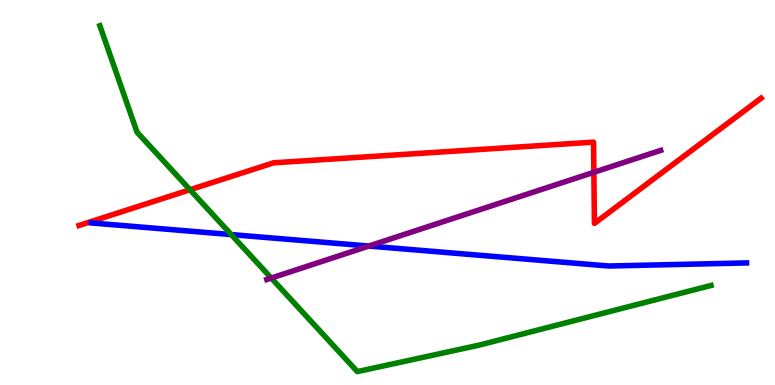[{'lines': ['blue', 'red'], 'intersections': []}, {'lines': ['green', 'red'], 'intersections': [{'x': 2.45, 'y': 5.07}]}, {'lines': ['purple', 'red'], 'intersections': [{'x': 7.66, 'y': 5.53}]}, {'lines': ['blue', 'green'], 'intersections': [{'x': 2.98, 'y': 3.91}]}, {'lines': ['blue', 'purple'], 'intersections': [{'x': 4.76, 'y': 3.61}]}, {'lines': ['green', 'purple'], 'intersections': [{'x': 3.5, 'y': 2.78}]}]